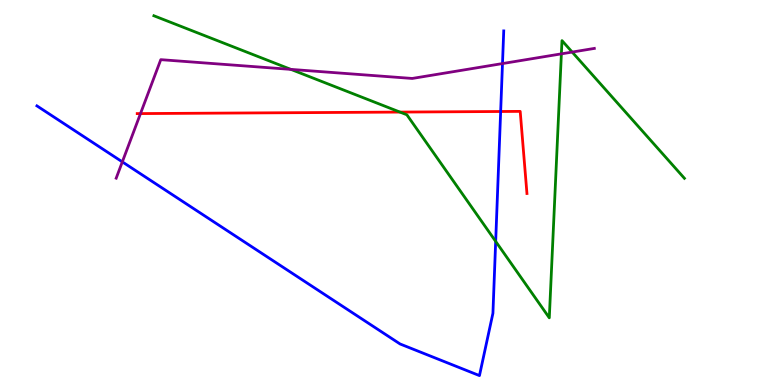[{'lines': ['blue', 'red'], 'intersections': [{'x': 6.46, 'y': 7.1}]}, {'lines': ['green', 'red'], 'intersections': [{'x': 5.16, 'y': 7.09}]}, {'lines': ['purple', 'red'], 'intersections': [{'x': 1.81, 'y': 7.05}]}, {'lines': ['blue', 'green'], 'intersections': [{'x': 6.4, 'y': 3.73}]}, {'lines': ['blue', 'purple'], 'intersections': [{'x': 1.58, 'y': 5.8}, {'x': 6.48, 'y': 8.35}]}, {'lines': ['green', 'purple'], 'intersections': [{'x': 3.75, 'y': 8.2}, {'x': 7.24, 'y': 8.6}, {'x': 7.38, 'y': 8.65}]}]